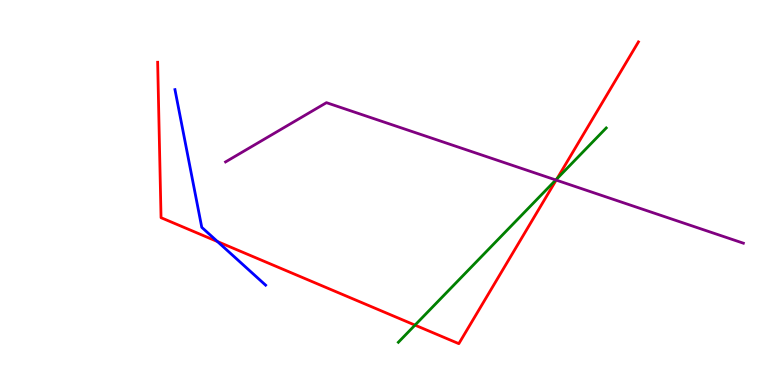[{'lines': ['blue', 'red'], 'intersections': [{'x': 2.81, 'y': 3.73}]}, {'lines': ['green', 'red'], 'intersections': [{'x': 5.35, 'y': 1.56}, {'x': 7.19, 'y': 5.36}]}, {'lines': ['purple', 'red'], 'intersections': [{'x': 7.18, 'y': 5.32}]}, {'lines': ['blue', 'green'], 'intersections': []}, {'lines': ['blue', 'purple'], 'intersections': []}, {'lines': ['green', 'purple'], 'intersections': [{'x': 7.17, 'y': 5.33}]}]